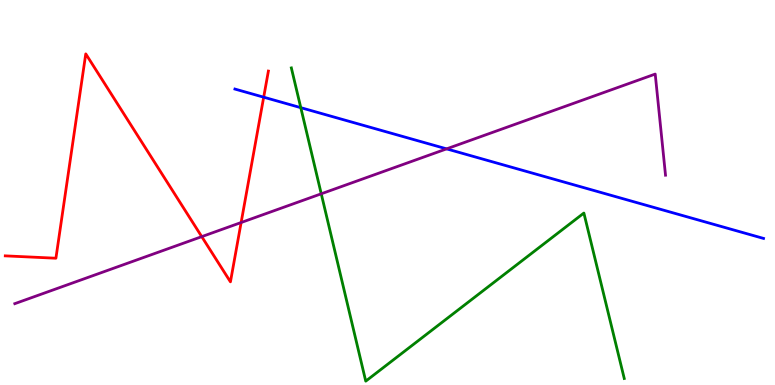[{'lines': ['blue', 'red'], 'intersections': [{'x': 3.4, 'y': 7.48}]}, {'lines': ['green', 'red'], 'intersections': []}, {'lines': ['purple', 'red'], 'intersections': [{'x': 2.6, 'y': 3.85}, {'x': 3.11, 'y': 4.22}]}, {'lines': ['blue', 'green'], 'intersections': [{'x': 3.88, 'y': 7.2}]}, {'lines': ['blue', 'purple'], 'intersections': [{'x': 5.76, 'y': 6.13}]}, {'lines': ['green', 'purple'], 'intersections': [{'x': 4.15, 'y': 4.97}]}]